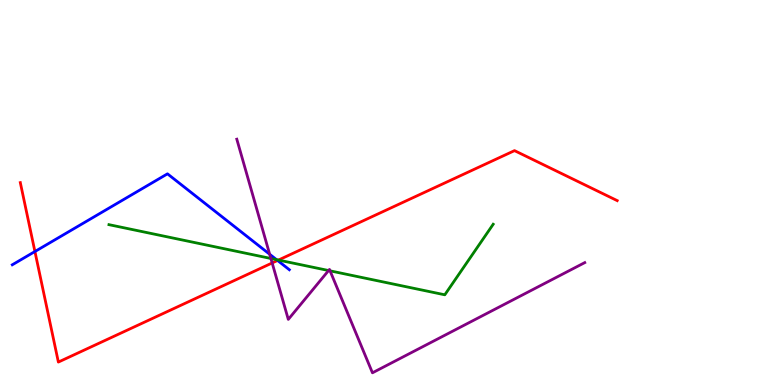[{'lines': ['blue', 'red'], 'intersections': [{'x': 0.451, 'y': 3.47}, {'x': 3.58, 'y': 3.23}]}, {'lines': ['green', 'red'], 'intersections': [{'x': 3.59, 'y': 3.25}]}, {'lines': ['purple', 'red'], 'intersections': [{'x': 3.51, 'y': 3.17}]}, {'lines': ['blue', 'green'], 'intersections': [{'x': 3.57, 'y': 3.26}]}, {'lines': ['blue', 'purple'], 'intersections': [{'x': 3.48, 'y': 3.4}]}, {'lines': ['green', 'purple'], 'intersections': [{'x': 3.5, 'y': 3.29}, {'x': 4.24, 'y': 2.97}, {'x': 4.26, 'y': 2.97}]}]